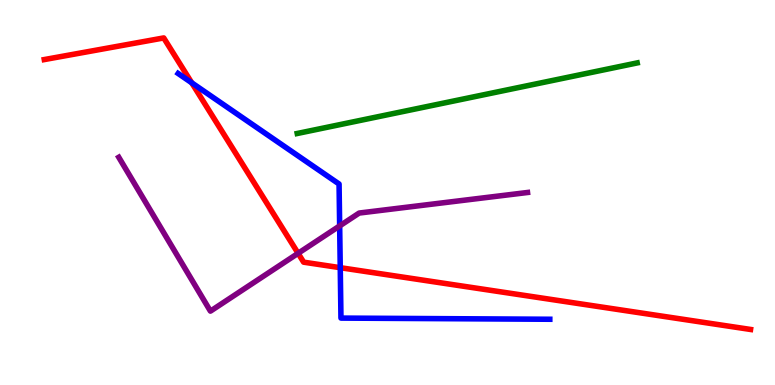[{'lines': ['blue', 'red'], 'intersections': [{'x': 2.47, 'y': 7.85}, {'x': 4.39, 'y': 3.05}]}, {'lines': ['green', 'red'], 'intersections': []}, {'lines': ['purple', 'red'], 'intersections': [{'x': 3.85, 'y': 3.42}]}, {'lines': ['blue', 'green'], 'intersections': []}, {'lines': ['blue', 'purple'], 'intersections': [{'x': 4.38, 'y': 4.13}]}, {'lines': ['green', 'purple'], 'intersections': []}]